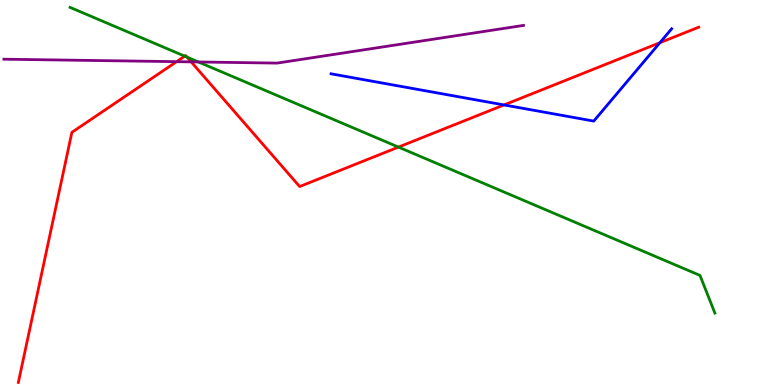[{'lines': ['blue', 'red'], 'intersections': [{'x': 6.5, 'y': 7.27}, {'x': 8.51, 'y': 8.89}]}, {'lines': ['green', 'red'], 'intersections': [{'x': 2.38, 'y': 8.54}, {'x': 2.41, 'y': 8.52}, {'x': 5.14, 'y': 6.18}]}, {'lines': ['purple', 'red'], 'intersections': [{'x': 2.28, 'y': 8.4}, {'x': 2.47, 'y': 8.39}]}, {'lines': ['blue', 'green'], 'intersections': []}, {'lines': ['blue', 'purple'], 'intersections': []}, {'lines': ['green', 'purple'], 'intersections': [{'x': 2.56, 'y': 8.39}]}]